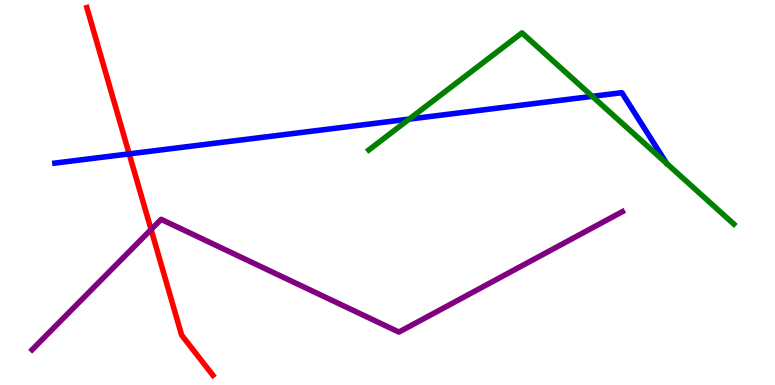[{'lines': ['blue', 'red'], 'intersections': [{'x': 1.67, 'y': 6.0}]}, {'lines': ['green', 'red'], 'intersections': []}, {'lines': ['purple', 'red'], 'intersections': [{'x': 1.95, 'y': 4.04}]}, {'lines': ['blue', 'green'], 'intersections': [{'x': 5.28, 'y': 6.91}, {'x': 7.64, 'y': 7.5}]}, {'lines': ['blue', 'purple'], 'intersections': []}, {'lines': ['green', 'purple'], 'intersections': []}]